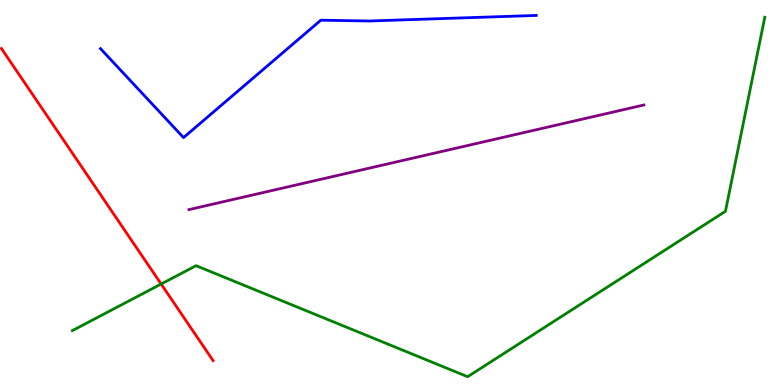[{'lines': ['blue', 'red'], 'intersections': []}, {'lines': ['green', 'red'], 'intersections': [{'x': 2.08, 'y': 2.62}]}, {'lines': ['purple', 'red'], 'intersections': []}, {'lines': ['blue', 'green'], 'intersections': []}, {'lines': ['blue', 'purple'], 'intersections': []}, {'lines': ['green', 'purple'], 'intersections': []}]